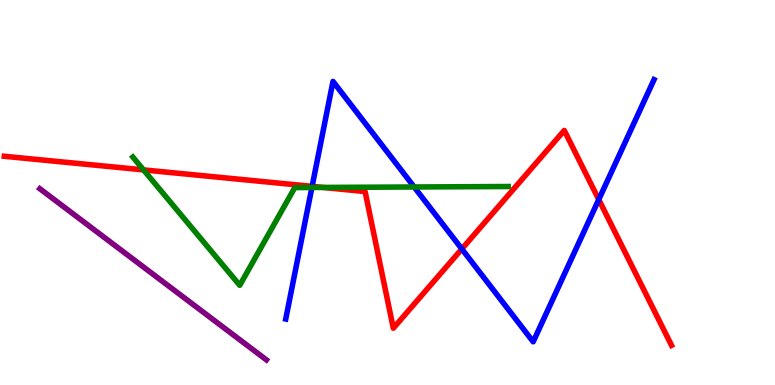[{'lines': ['blue', 'red'], 'intersections': [{'x': 4.03, 'y': 5.16}, {'x': 5.96, 'y': 3.53}, {'x': 7.73, 'y': 4.82}]}, {'lines': ['green', 'red'], 'intersections': [{'x': 1.85, 'y': 5.59}, {'x': 4.17, 'y': 5.13}]}, {'lines': ['purple', 'red'], 'intersections': []}, {'lines': ['blue', 'green'], 'intersections': [{'x': 4.02, 'y': 5.13}, {'x': 5.34, 'y': 5.14}]}, {'lines': ['blue', 'purple'], 'intersections': []}, {'lines': ['green', 'purple'], 'intersections': []}]